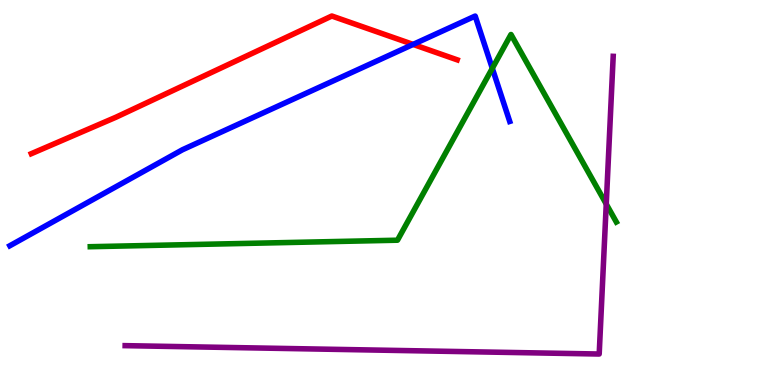[{'lines': ['blue', 'red'], 'intersections': [{'x': 5.33, 'y': 8.85}]}, {'lines': ['green', 'red'], 'intersections': []}, {'lines': ['purple', 'red'], 'intersections': []}, {'lines': ['blue', 'green'], 'intersections': [{'x': 6.35, 'y': 8.23}]}, {'lines': ['blue', 'purple'], 'intersections': []}, {'lines': ['green', 'purple'], 'intersections': [{'x': 7.82, 'y': 4.7}]}]